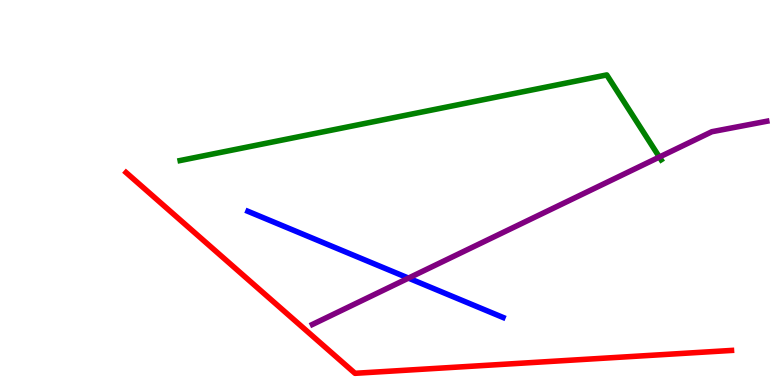[{'lines': ['blue', 'red'], 'intersections': []}, {'lines': ['green', 'red'], 'intersections': []}, {'lines': ['purple', 'red'], 'intersections': []}, {'lines': ['blue', 'green'], 'intersections': []}, {'lines': ['blue', 'purple'], 'intersections': [{'x': 5.27, 'y': 2.78}]}, {'lines': ['green', 'purple'], 'intersections': [{'x': 8.51, 'y': 5.92}]}]